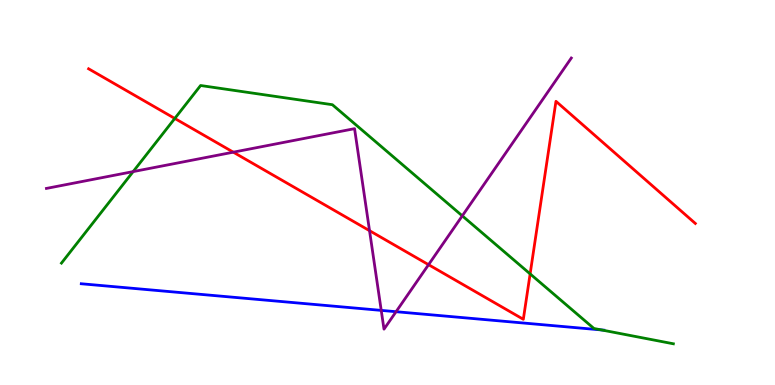[{'lines': ['blue', 'red'], 'intersections': []}, {'lines': ['green', 'red'], 'intersections': [{'x': 2.26, 'y': 6.92}, {'x': 6.84, 'y': 2.89}]}, {'lines': ['purple', 'red'], 'intersections': [{'x': 3.01, 'y': 6.05}, {'x': 4.77, 'y': 4.01}, {'x': 5.53, 'y': 3.13}]}, {'lines': ['blue', 'green'], 'intersections': [{'x': 7.76, 'y': 1.43}]}, {'lines': ['blue', 'purple'], 'intersections': [{'x': 4.92, 'y': 1.94}, {'x': 5.11, 'y': 1.9}]}, {'lines': ['green', 'purple'], 'intersections': [{'x': 1.72, 'y': 5.54}, {'x': 5.96, 'y': 4.39}]}]